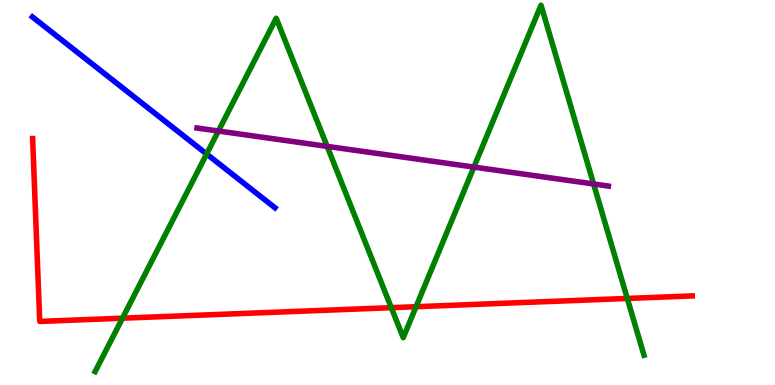[{'lines': ['blue', 'red'], 'intersections': []}, {'lines': ['green', 'red'], 'intersections': [{'x': 1.58, 'y': 1.74}, {'x': 5.05, 'y': 2.01}, {'x': 5.37, 'y': 2.03}, {'x': 8.09, 'y': 2.25}]}, {'lines': ['purple', 'red'], 'intersections': []}, {'lines': ['blue', 'green'], 'intersections': [{'x': 2.67, 'y': 6.0}]}, {'lines': ['blue', 'purple'], 'intersections': []}, {'lines': ['green', 'purple'], 'intersections': [{'x': 2.82, 'y': 6.6}, {'x': 4.22, 'y': 6.2}, {'x': 6.12, 'y': 5.66}, {'x': 7.66, 'y': 5.22}]}]